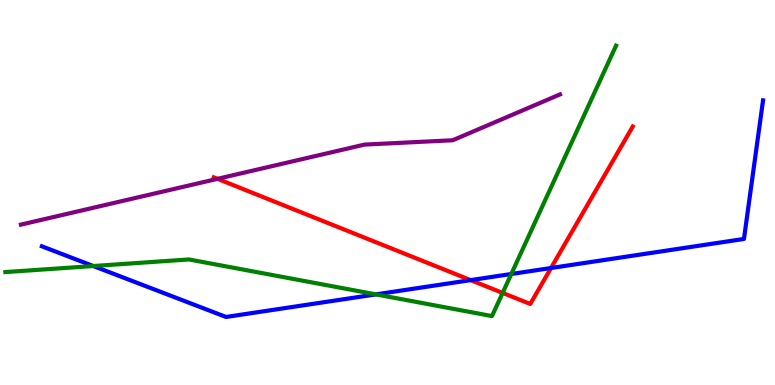[{'lines': ['blue', 'red'], 'intersections': [{'x': 6.07, 'y': 2.72}, {'x': 7.11, 'y': 3.04}]}, {'lines': ['green', 'red'], 'intersections': [{'x': 6.49, 'y': 2.39}]}, {'lines': ['purple', 'red'], 'intersections': [{'x': 2.81, 'y': 5.35}]}, {'lines': ['blue', 'green'], 'intersections': [{'x': 1.2, 'y': 3.09}, {'x': 4.85, 'y': 2.35}, {'x': 6.6, 'y': 2.88}]}, {'lines': ['blue', 'purple'], 'intersections': []}, {'lines': ['green', 'purple'], 'intersections': []}]